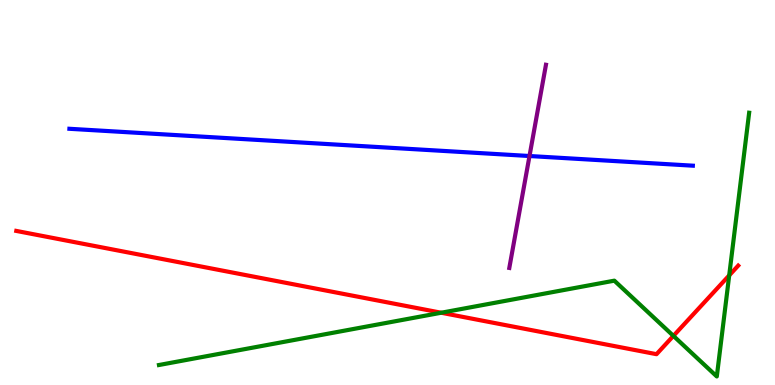[{'lines': ['blue', 'red'], 'intersections': []}, {'lines': ['green', 'red'], 'intersections': [{'x': 5.69, 'y': 1.88}, {'x': 8.69, 'y': 1.28}, {'x': 9.41, 'y': 2.85}]}, {'lines': ['purple', 'red'], 'intersections': []}, {'lines': ['blue', 'green'], 'intersections': []}, {'lines': ['blue', 'purple'], 'intersections': [{'x': 6.83, 'y': 5.95}]}, {'lines': ['green', 'purple'], 'intersections': []}]